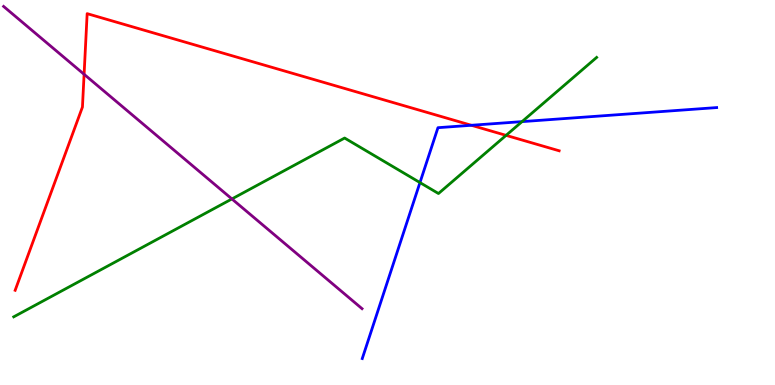[{'lines': ['blue', 'red'], 'intersections': [{'x': 6.08, 'y': 6.75}]}, {'lines': ['green', 'red'], 'intersections': [{'x': 6.53, 'y': 6.48}]}, {'lines': ['purple', 'red'], 'intersections': [{'x': 1.09, 'y': 8.07}]}, {'lines': ['blue', 'green'], 'intersections': [{'x': 5.42, 'y': 5.26}, {'x': 6.74, 'y': 6.84}]}, {'lines': ['blue', 'purple'], 'intersections': []}, {'lines': ['green', 'purple'], 'intersections': [{'x': 2.99, 'y': 4.83}]}]